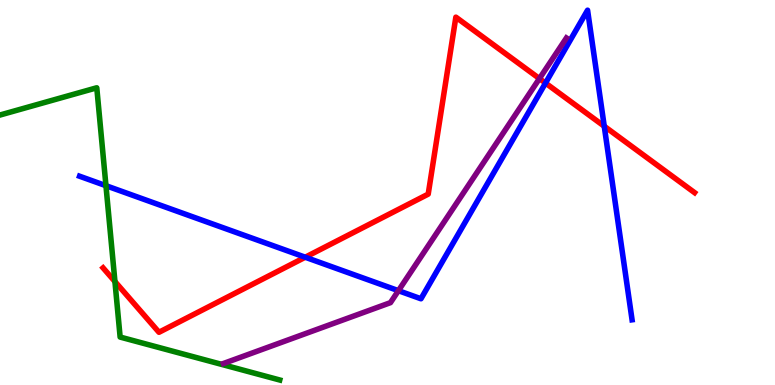[{'lines': ['blue', 'red'], 'intersections': [{'x': 3.94, 'y': 3.32}, {'x': 7.04, 'y': 7.84}, {'x': 7.8, 'y': 6.72}]}, {'lines': ['green', 'red'], 'intersections': [{'x': 1.48, 'y': 2.69}]}, {'lines': ['purple', 'red'], 'intersections': [{'x': 6.96, 'y': 7.96}]}, {'lines': ['blue', 'green'], 'intersections': [{'x': 1.37, 'y': 5.18}]}, {'lines': ['blue', 'purple'], 'intersections': [{'x': 5.14, 'y': 2.45}]}, {'lines': ['green', 'purple'], 'intersections': []}]